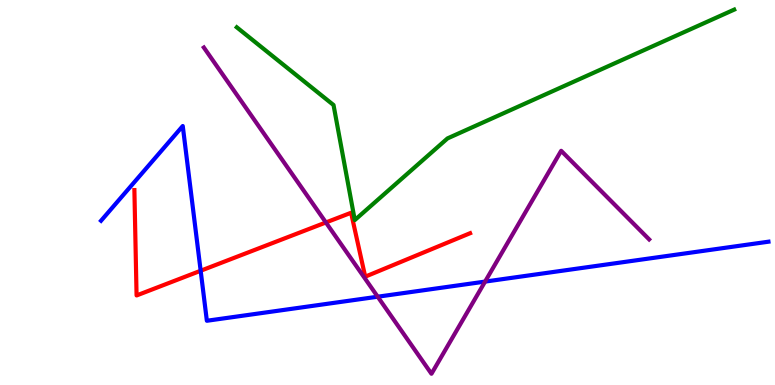[{'lines': ['blue', 'red'], 'intersections': [{'x': 2.59, 'y': 2.97}]}, {'lines': ['green', 'red'], 'intersections': []}, {'lines': ['purple', 'red'], 'intersections': [{'x': 4.21, 'y': 4.22}]}, {'lines': ['blue', 'green'], 'intersections': []}, {'lines': ['blue', 'purple'], 'intersections': [{'x': 4.87, 'y': 2.29}, {'x': 6.26, 'y': 2.69}]}, {'lines': ['green', 'purple'], 'intersections': []}]